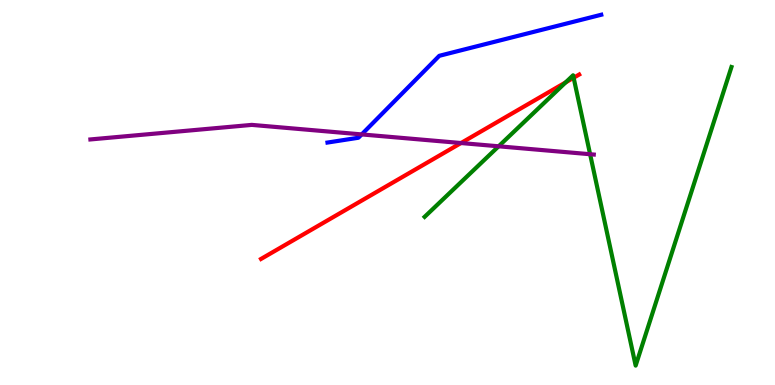[{'lines': ['blue', 'red'], 'intersections': []}, {'lines': ['green', 'red'], 'intersections': [{'x': 7.3, 'y': 7.86}, {'x': 7.4, 'y': 7.98}]}, {'lines': ['purple', 'red'], 'intersections': [{'x': 5.95, 'y': 6.28}]}, {'lines': ['blue', 'green'], 'intersections': []}, {'lines': ['blue', 'purple'], 'intersections': [{'x': 4.67, 'y': 6.51}]}, {'lines': ['green', 'purple'], 'intersections': [{'x': 6.43, 'y': 6.2}, {'x': 7.61, 'y': 5.99}]}]